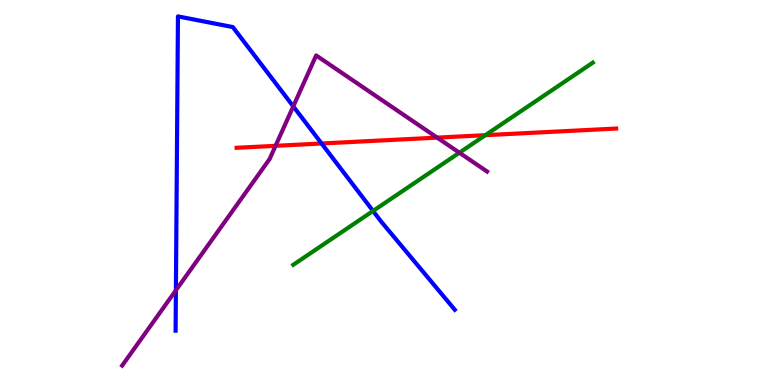[{'lines': ['blue', 'red'], 'intersections': [{'x': 4.15, 'y': 6.27}]}, {'lines': ['green', 'red'], 'intersections': [{'x': 6.26, 'y': 6.49}]}, {'lines': ['purple', 'red'], 'intersections': [{'x': 3.56, 'y': 6.21}, {'x': 5.64, 'y': 6.43}]}, {'lines': ['blue', 'green'], 'intersections': [{'x': 4.81, 'y': 4.52}]}, {'lines': ['blue', 'purple'], 'intersections': [{'x': 2.27, 'y': 2.46}, {'x': 3.78, 'y': 7.24}]}, {'lines': ['green', 'purple'], 'intersections': [{'x': 5.93, 'y': 6.03}]}]